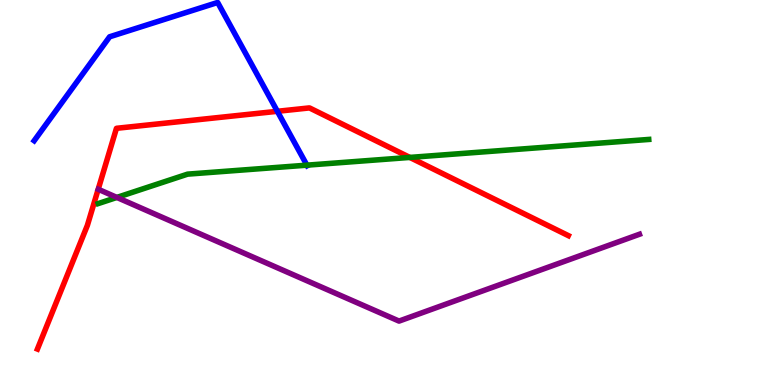[{'lines': ['blue', 'red'], 'intersections': [{'x': 3.58, 'y': 7.11}]}, {'lines': ['green', 'red'], 'intersections': [{'x': 5.29, 'y': 5.91}]}, {'lines': ['purple', 'red'], 'intersections': []}, {'lines': ['blue', 'green'], 'intersections': [{'x': 3.96, 'y': 5.71}]}, {'lines': ['blue', 'purple'], 'intersections': []}, {'lines': ['green', 'purple'], 'intersections': [{'x': 1.51, 'y': 4.87}]}]